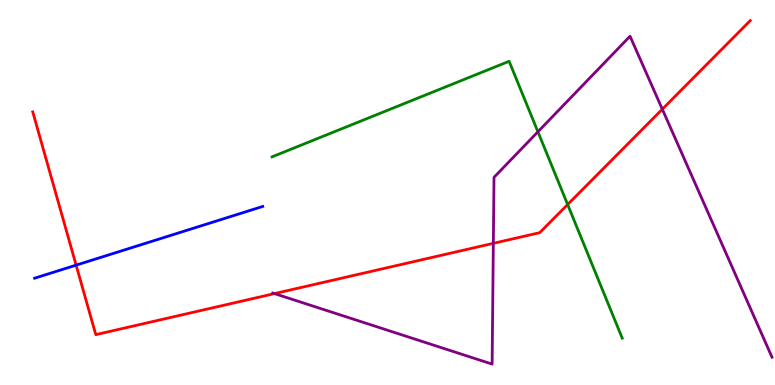[{'lines': ['blue', 'red'], 'intersections': [{'x': 0.982, 'y': 3.11}]}, {'lines': ['green', 'red'], 'intersections': [{'x': 7.32, 'y': 4.69}]}, {'lines': ['purple', 'red'], 'intersections': [{'x': 3.54, 'y': 2.37}, {'x': 6.37, 'y': 3.68}, {'x': 8.55, 'y': 7.16}]}, {'lines': ['blue', 'green'], 'intersections': []}, {'lines': ['blue', 'purple'], 'intersections': []}, {'lines': ['green', 'purple'], 'intersections': [{'x': 6.94, 'y': 6.58}]}]